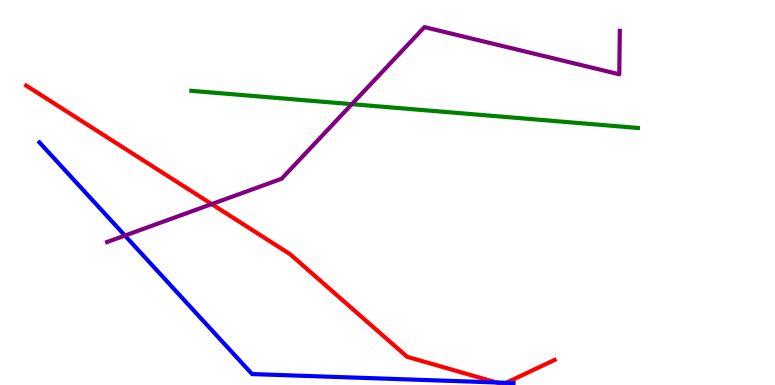[{'lines': ['blue', 'red'], 'intersections': [{'x': 6.41, 'y': 0.0658}, {'x': 6.53, 'y': 0.0572}]}, {'lines': ['green', 'red'], 'intersections': []}, {'lines': ['purple', 'red'], 'intersections': [{'x': 2.73, 'y': 4.7}]}, {'lines': ['blue', 'green'], 'intersections': []}, {'lines': ['blue', 'purple'], 'intersections': [{'x': 1.61, 'y': 3.88}]}, {'lines': ['green', 'purple'], 'intersections': [{'x': 4.54, 'y': 7.29}]}]